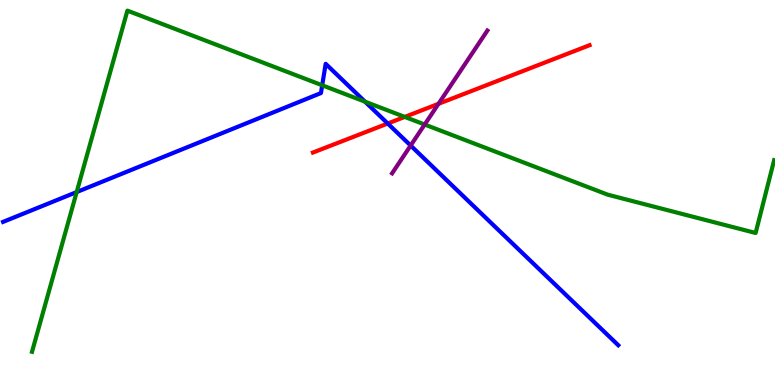[{'lines': ['blue', 'red'], 'intersections': [{'x': 5.0, 'y': 6.79}]}, {'lines': ['green', 'red'], 'intersections': [{'x': 5.22, 'y': 6.96}]}, {'lines': ['purple', 'red'], 'intersections': [{'x': 5.66, 'y': 7.3}]}, {'lines': ['blue', 'green'], 'intersections': [{'x': 0.989, 'y': 5.01}, {'x': 4.16, 'y': 7.79}, {'x': 4.71, 'y': 7.36}]}, {'lines': ['blue', 'purple'], 'intersections': [{'x': 5.3, 'y': 6.22}]}, {'lines': ['green', 'purple'], 'intersections': [{'x': 5.48, 'y': 6.77}]}]